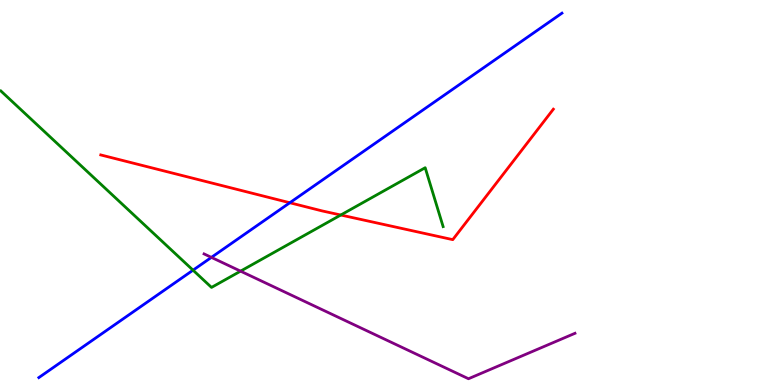[{'lines': ['blue', 'red'], 'intersections': [{'x': 3.74, 'y': 4.73}]}, {'lines': ['green', 'red'], 'intersections': [{'x': 4.4, 'y': 4.42}]}, {'lines': ['purple', 'red'], 'intersections': []}, {'lines': ['blue', 'green'], 'intersections': [{'x': 2.49, 'y': 2.98}]}, {'lines': ['blue', 'purple'], 'intersections': [{'x': 2.73, 'y': 3.31}]}, {'lines': ['green', 'purple'], 'intersections': [{'x': 3.1, 'y': 2.96}]}]